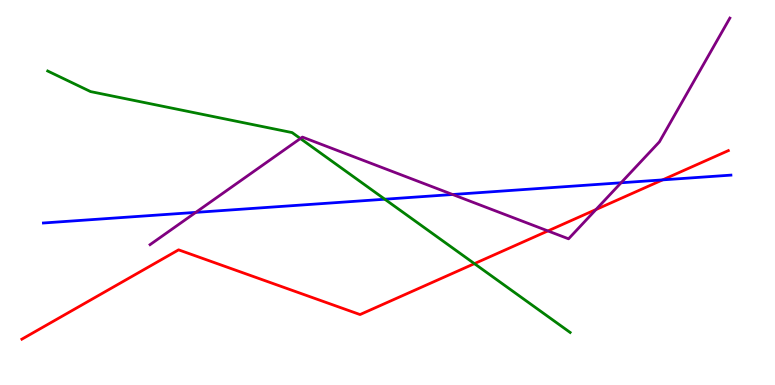[{'lines': ['blue', 'red'], 'intersections': [{'x': 8.55, 'y': 5.33}]}, {'lines': ['green', 'red'], 'intersections': [{'x': 6.12, 'y': 3.15}]}, {'lines': ['purple', 'red'], 'intersections': [{'x': 7.07, 'y': 4.0}, {'x': 7.69, 'y': 4.56}]}, {'lines': ['blue', 'green'], 'intersections': [{'x': 4.97, 'y': 4.83}]}, {'lines': ['blue', 'purple'], 'intersections': [{'x': 2.53, 'y': 4.48}, {'x': 5.84, 'y': 4.95}, {'x': 8.01, 'y': 5.25}]}, {'lines': ['green', 'purple'], 'intersections': [{'x': 3.88, 'y': 6.4}]}]